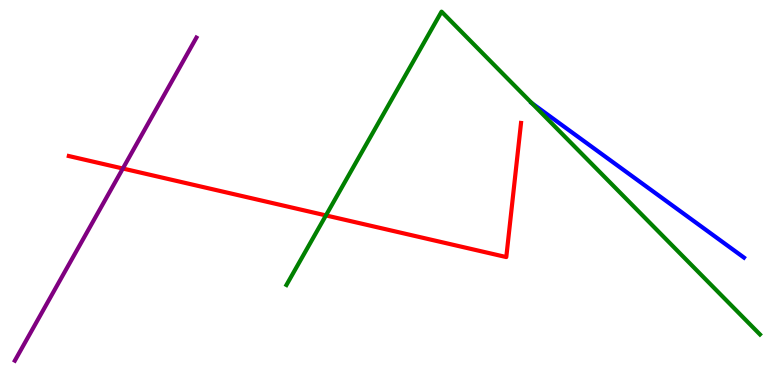[{'lines': ['blue', 'red'], 'intersections': []}, {'lines': ['green', 'red'], 'intersections': [{'x': 4.21, 'y': 4.4}]}, {'lines': ['purple', 'red'], 'intersections': [{'x': 1.58, 'y': 5.62}]}, {'lines': ['blue', 'green'], 'intersections': [{'x': 6.86, 'y': 7.32}]}, {'lines': ['blue', 'purple'], 'intersections': []}, {'lines': ['green', 'purple'], 'intersections': []}]